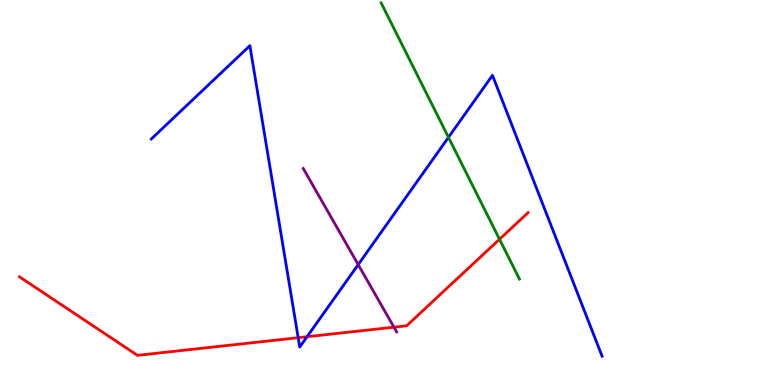[{'lines': ['blue', 'red'], 'intersections': [{'x': 3.85, 'y': 1.23}, {'x': 3.96, 'y': 1.25}]}, {'lines': ['green', 'red'], 'intersections': [{'x': 6.45, 'y': 3.79}]}, {'lines': ['purple', 'red'], 'intersections': [{'x': 5.08, 'y': 1.5}]}, {'lines': ['blue', 'green'], 'intersections': [{'x': 5.79, 'y': 6.43}]}, {'lines': ['blue', 'purple'], 'intersections': [{'x': 4.62, 'y': 3.13}]}, {'lines': ['green', 'purple'], 'intersections': []}]